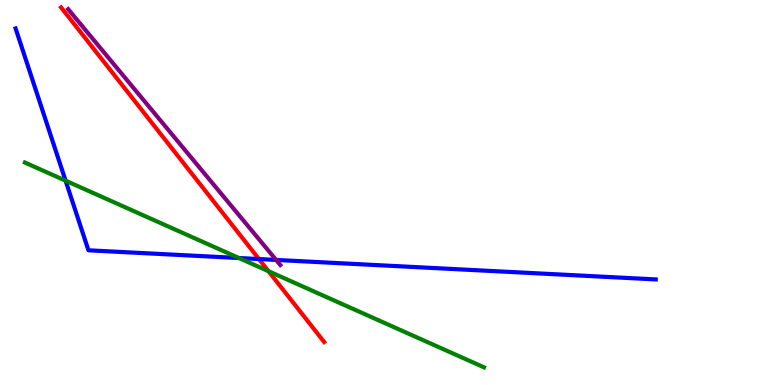[{'lines': ['blue', 'red'], 'intersections': [{'x': 3.34, 'y': 3.27}]}, {'lines': ['green', 'red'], 'intersections': [{'x': 3.46, 'y': 2.96}]}, {'lines': ['purple', 'red'], 'intersections': []}, {'lines': ['blue', 'green'], 'intersections': [{'x': 0.846, 'y': 5.31}, {'x': 3.08, 'y': 3.3}]}, {'lines': ['blue', 'purple'], 'intersections': [{'x': 3.56, 'y': 3.25}]}, {'lines': ['green', 'purple'], 'intersections': []}]